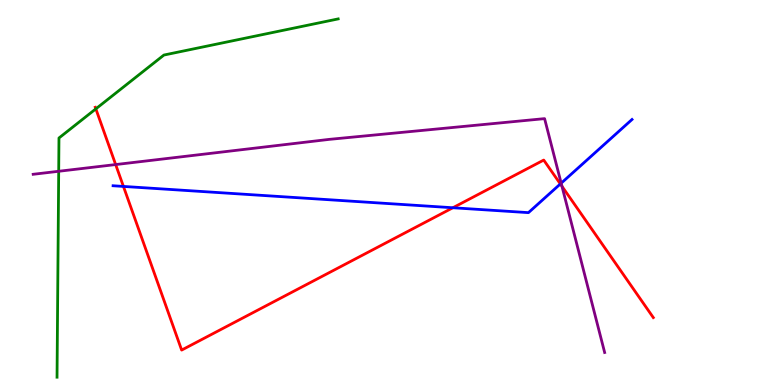[{'lines': ['blue', 'red'], 'intersections': [{'x': 1.59, 'y': 5.16}, {'x': 5.84, 'y': 4.6}, {'x': 7.23, 'y': 5.22}]}, {'lines': ['green', 'red'], 'intersections': [{'x': 1.24, 'y': 7.17}]}, {'lines': ['purple', 'red'], 'intersections': [{'x': 1.49, 'y': 5.73}, {'x': 7.25, 'y': 5.16}]}, {'lines': ['blue', 'green'], 'intersections': []}, {'lines': ['blue', 'purple'], 'intersections': [{'x': 7.24, 'y': 5.24}]}, {'lines': ['green', 'purple'], 'intersections': [{'x': 0.757, 'y': 5.55}]}]